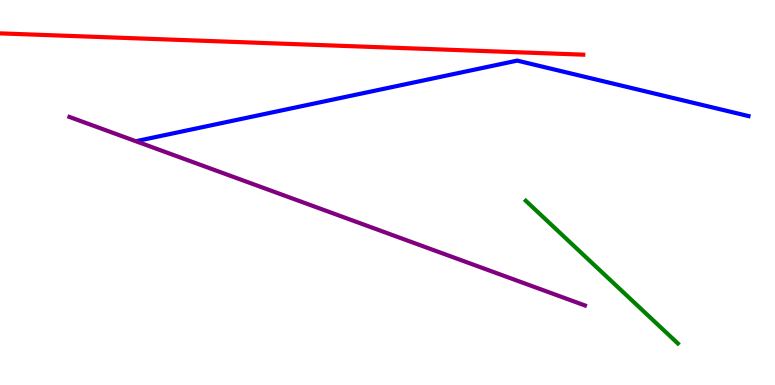[{'lines': ['blue', 'red'], 'intersections': []}, {'lines': ['green', 'red'], 'intersections': []}, {'lines': ['purple', 'red'], 'intersections': []}, {'lines': ['blue', 'green'], 'intersections': []}, {'lines': ['blue', 'purple'], 'intersections': []}, {'lines': ['green', 'purple'], 'intersections': []}]